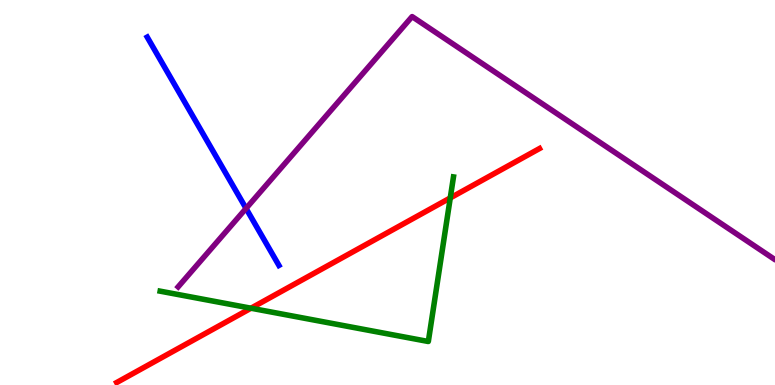[{'lines': ['blue', 'red'], 'intersections': []}, {'lines': ['green', 'red'], 'intersections': [{'x': 3.24, 'y': 1.99}, {'x': 5.81, 'y': 4.86}]}, {'lines': ['purple', 'red'], 'intersections': []}, {'lines': ['blue', 'green'], 'intersections': []}, {'lines': ['blue', 'purple'], 'intersections': [{'x': 3.17, 'y': 4.59}]}, {'lines': ['green', 'purple'], 'intersections': []}]